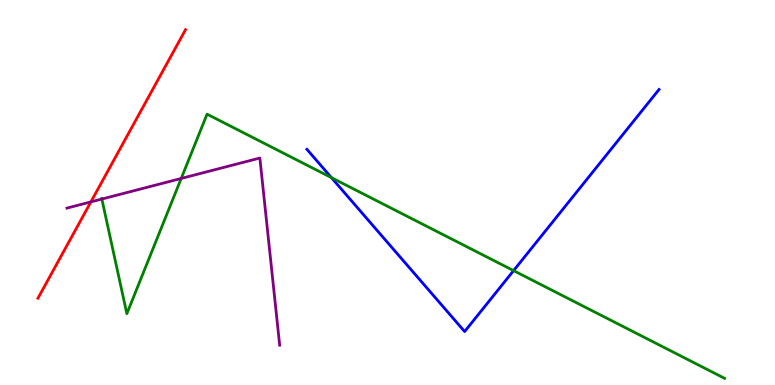[{'lines': ['blue', 'red'], 'intersections': []}, {'lines': ['green', 'red'], 'intersections': []}, {'lines': ['purple', 'red'], 'intersections': [{'x': 1.17, 'y': 4.76}]}, {'lines': ['blue', 'green'], 'intersections': [{'x': 4.28, 'y': 5.39}, {'x': 6.63, 'y': 2.97}]}, {'lines': ['blue', 'purple'], 'intersections': []}, {'lines': ['green', 'purple'], 'intersections': [{'x': 1.31, 'y': 4.83}, {'x': 2.34, 'y': 5.36}]}]